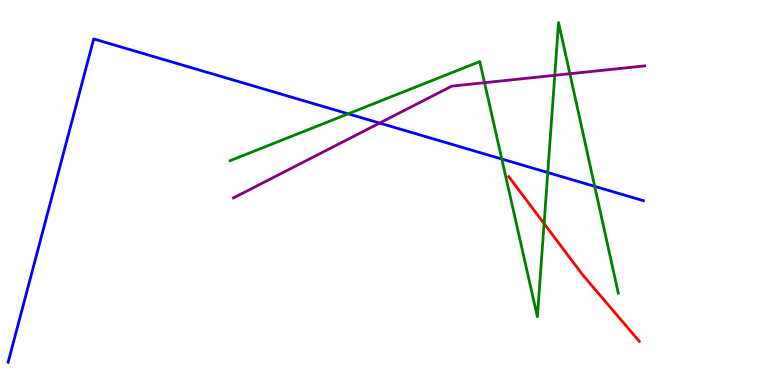[{'lines': ['blue', 'red'], 'intersections': []}, {'lines': ['green', 'red'], 'intersections': [{'x': 7.02, 'y': 4.19}]}, {'lines': ['purple', 'red'], 'intersections': []}, {'lines': ['blue', 'green'], 'intersections': [{'x': 4.49, 'y': 7.04}, {'x': 6.47, 'y': 5.87}, {'x': 7.07, 'y': 5.52}, {'x': 7.67, 'y': 5.16}]}, {'lines': ['blue', 'purple'], 'intersections': [{'x': 4.9, 'y': 6.8}]}, {'lines': ['green', 'purple'], 'intersections': [{'x': 6.25, 'y': 7.85}, {'x': 7.16, 'y': 8.04}, {'x': 7.35, 'y': 8.08}]}]